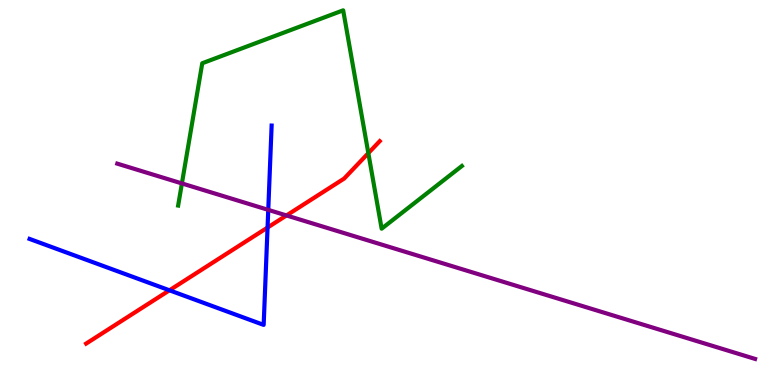[{'lines': ['blue', 'red'], 'intersections': [{'x': 2.19, 'y': 2.46}, {'x': 3.45, 'y': 4.09}]}, {'lines': ['green', 'red'], 'intersections': [{'x': 4.75, 'y': 6.02}]}, {'lines': ['purple', 'red'], 'intersections': [{'x': 3.7, 'y': 4.4}]}, {'lines': ['blue', 'green'], 'intersections': []}, {'lines': ['blue', 'purple'], 'intersections': [{'x': 3.46, 'y': 4.55}]}, {'lines': ['green', 'purple'], 'intersections': [{'x': 2.35, 'y': 5.24}]}]